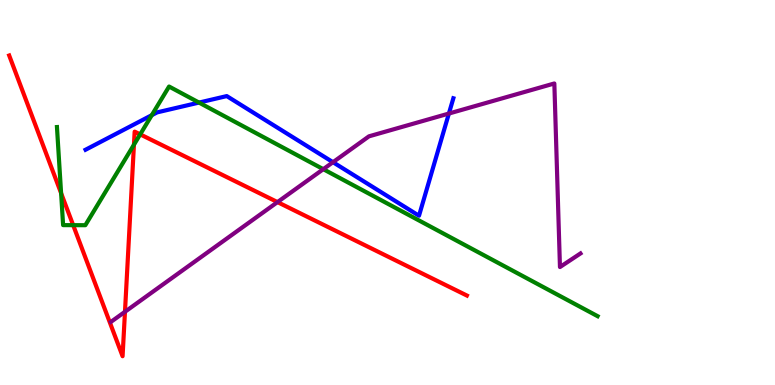[{'lines': ['blue', 'red'], 'intersections': []}, {'lines': ['green', 'red'], 'intersections': [{'x': 0.788, 'y': 4.98}, {'x': 0.944, 'y': 4.15}, {'x': 1.73, 'y': 6.24}, {'x': 1.81, 'y': 6.51}]}, {'lines': ['purple', 'red'], 'intersections': [{'x': 1.61, 'y': 1.9}, {'x': 3.58, 'y': 4.75}]}, {'lines': ['blue', 'green'], 'intersections': [{'x': 1.96, 'y': 7.01}, {'x': 2.57, 'y': 7.34}]}, {'lines': ['blue', 'purple'], 'intersections': [{'x': 4.3, 'y': 5.79}, {'x': 5.79, 'y': 7.05}]}, {'lines': ['green', 'purple'], 'intersections': [{'x': 4.17, 'y': 5.61}]}]